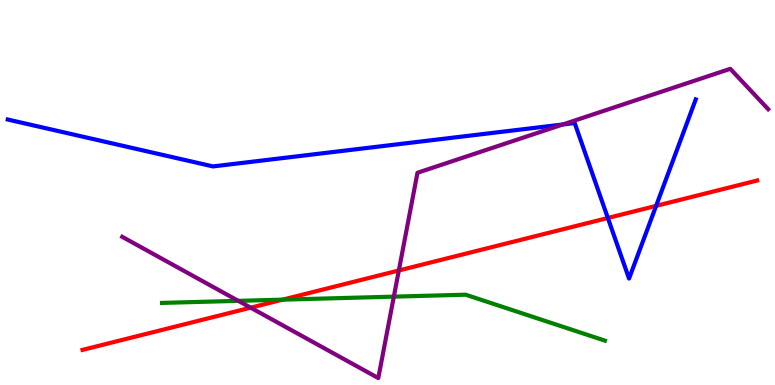[{'lines': ['blue', 'red'], 'intersections': [{'x': 7.84, 'y': 4.34}, {'x': 8.47, 'y': 4.65}]}, {'lines': ['green', 'red'], 'intersections': [{'x': 3.65, 'y': 2.22}]}, {'lines': ['purple', 'red'], 'intersections': [{'x': 3.23, 'y': 2.01}, {'x': 5.15, 'y': 2.97}]}, {'lines': ['blue', 'green'], 'intersections': []}, {'lines': ['blue', 'purple'], 'intersections': [{'x': 7.26, 'y': 6.77}]}, {'lines': ['green', 'purple'], 'intersections': [{'x': 3.07, 'y': 2.19}, {'x': 5.08, 'y': 2.3}]}]